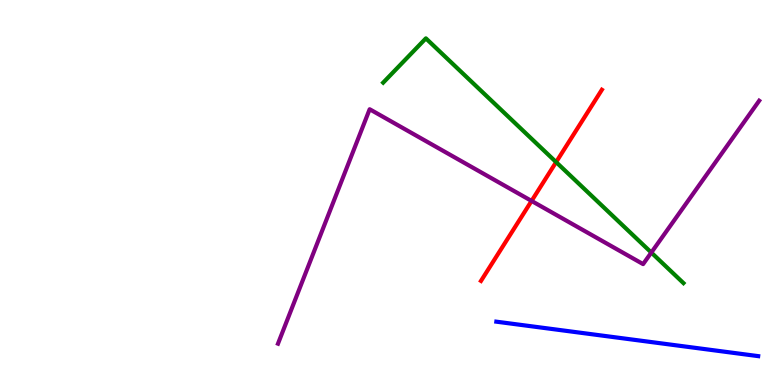[{'lines': ['blue', 'red'], 'intersections': []}, {'lines': ['green', 'red'], 'intersections': [{'x': 7.18, 'y': 5.79}]}, {'lines': ['purple', 'red'], 'intersections': [{'x': 6.86, 'y': 4.78}]}, {'lines': ['blue', 'green'], 'intersections': []}, {'lines': ['blue', 'purple'], 'intersections': []}, {'lines': ['green', 'purple'], 'intersections': [{'x': 8.4, 'y': 3.44}]}]